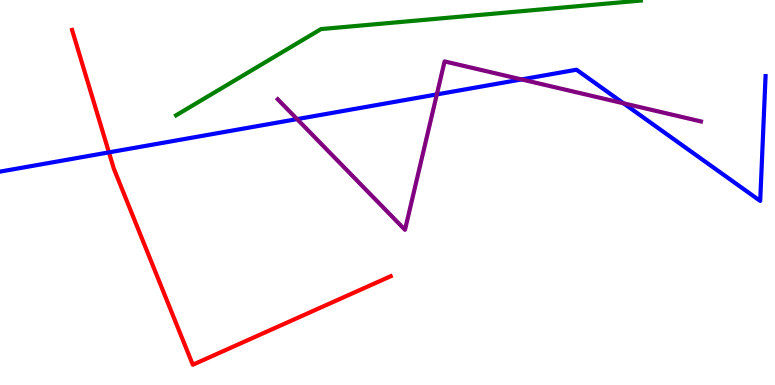[{'lines': ['blue', 'red'], 'intersections': [{'x': 1.41, 'y': 6.04}]}, {'lines': ['green', 'red'], 'intersections': []}, {'lines': ['purple', 'red'], 'intersections': []}, {'lines': ['blue', 'green'], 'intersections': []}, {'lines': ['blue', 'purple'], 'intersections': [{'x': 3.83, 'y': 6.91}, {'x': 5.64, 'y': 7.55}, {'x': 6.73, 'y': 7.94}, {'x': 8.05, 'y': 7.32}]}, {'lines': ['green', 'purple'], 'intersections': []}]